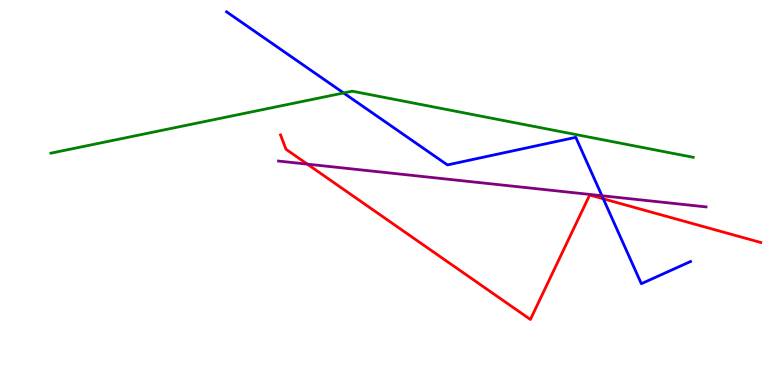[{'lines': ['blue', 'red'], 'intersections': [{'x': 7.78, 'y': 4.84}]}, {'lines': ['green', 'red'], 'intersections': []}, {'lines': ['purple', 'red'], 'intersections': [{'x': 3.97, 'y': 5.74}]}, {'lines': ['blue', 'green'], 'intersections': [{'x': 4.43, 'y': 7.59}]}, {'lines': ['blue', 'purple'], 'intersections': [{'x': 7.77, 'y': 4.92}]}, {'lines': ['green', 'purple'], 'intersections': []}]